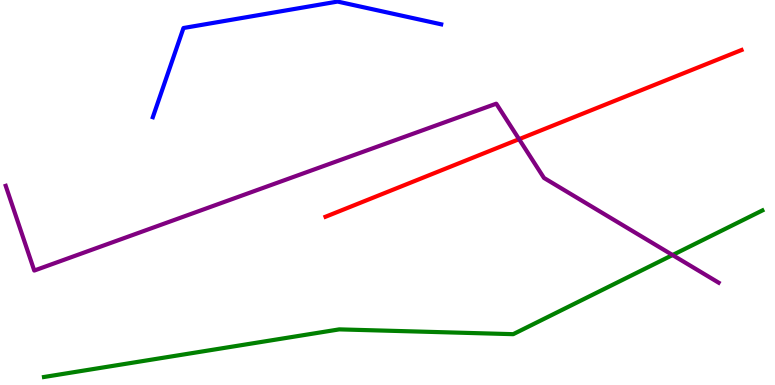[{'lines': ['blue', 'red'], 'intersections': []}, {'lines': ['green', 'red'], 'intersections': []}, {'lines': ['purple', 'red'], 'intersections': [{'x': 6.7, 'y': 6.39}]}, {'lines': ['blue', 'green'], 'intersections': []}, {'lines': ['blue', 'purple'], 'intersections': []}, {'lines': ['green', 'purple'], 'intersections': [{'x': 8.68, 'y': 3.38}]}]